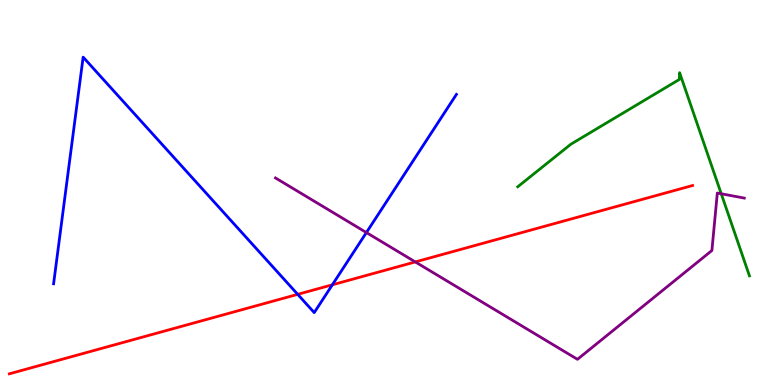[{'lines': ['blue', 'red'], 'intersections': [{'x': 3.84, 'y': 2.35}, {'x': 4.29, 'y': 2.6}]}, {'lines': ['green', 'red'], 'intersections': []}, {'lines': ['purple', 'red'], 'intersections': [{'x': 5.36, 'y': 3.2}]}, {'lines': ['blue', 'green'], 'intersections': []}, {'lines': ['blue', 'purple'], 'intersections': [{'x': 4.73, 'y': 3.96}]}, {'lines': ['green', 'purple'], 'intersections': [{'x': 9.31, 'y': 4.97}]}]